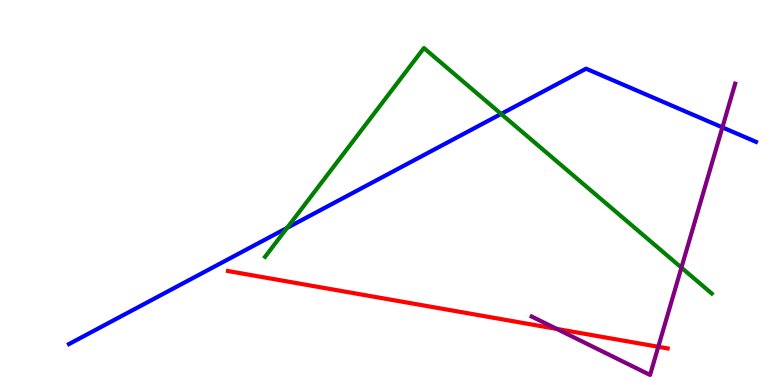[{'lines': ['blue', 'red'], 'intersections': []}, {'lines': ['green', 'red'], 'intersections': []}, {'lines': ['purple', 'red'], 'intersections': [{'x': 7.18, 'y': 1.46}, {'x': 8.49, 'y': 0.993}]}, {'lines': ['blue', 'green'], 'intersections': [{'x': 3.7, 'y': 4.08}, {'x': 6.47, 'y': 7.04}]}, {'lines': ['blue', 'purple'], 'intersections': [{'x': 9.32, 'y': 6.69}]}, {'lines': ['green', 'purple'], 'intersections': [{'x': 8.79, 'y': 3.05}]}]